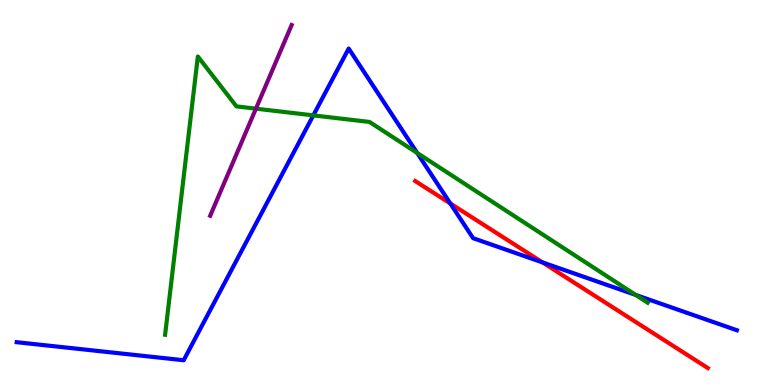[{'lines': ['blue', 'red'], 'intersections': [{'x': 5.81, 'y': 4.71}, {'x': 7.0, 'y': 3.18}]}, {'lines': ['green', 'red'], 'intersections': []}, {'lines': ['purple', 'red'], 'intersections': []}, {'lines': ['blue', 'green'], 'intersections': [{'x': 4.04, 'y': 7.0}, {'x': 5.38, 'y': 6.03}, {'x': 8.2, 'y': 2.34}]}, {'lines': ['blue', 'purple'], 'intersections': []}, {'lines': ['green', 'purple'], 'intersections': [{'x': 3.3, 'y': 7.18}]}]